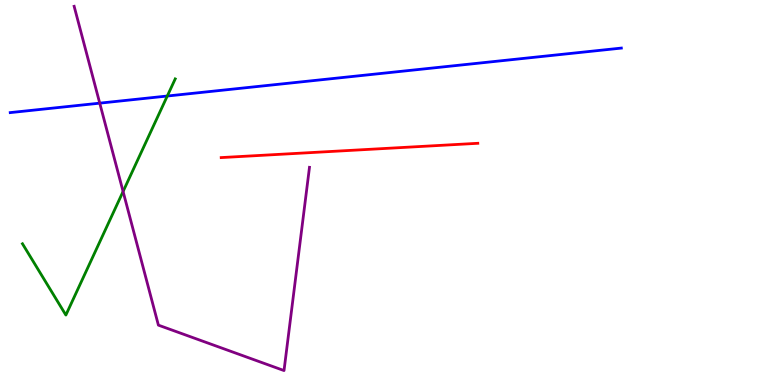[{'lines': ['blue', 'red'], 'intersections': []}, {'lines': ['green', 'red'], 'intersections': []}, {'lines': ['purple', 'red'], 'intersections': []}, {'lines': ['blue', 'green'], 'intersections': [{'x': 2.16, 'y': 7.51}]}, {'lines': ['blue', 'purple'], 'intersections': [{'x': 1.29, 'y': 7.32}]}, {'lines': ['green', 'purple'], 'intersections': [{'x': 1.59, 'y': 5.03}]}]